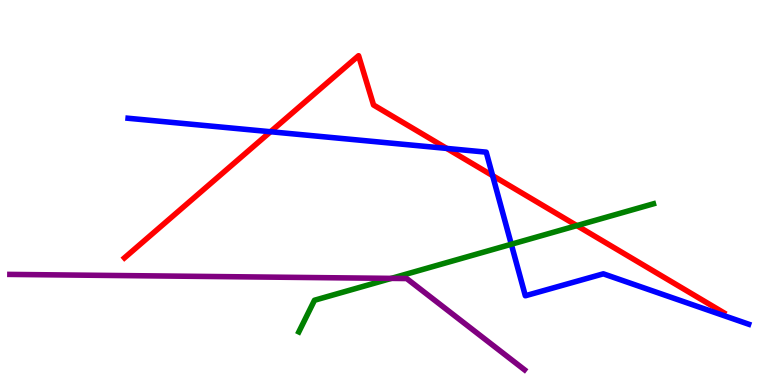[{'lines': ['blue', 'red'], 'intersections': [{'x': 3.49, 'y': 6.58}, {'x': 5.76, 'y': 6.15}, {'x': 6.36, 'y': 5.44}]}, {'lines': ['green', 'red'], 'intersections': [{'x': 7.44, 'y': 4.14}]}, {'lines': ['purple', 'red'], 'intersections': []}, {'lines': ['blue', 'green'], 'intersections': [{'x': 6.6, 'y': 3.66}]}, {'lines': ['blue', 'purple'], 'intersections': []}, {'lines': ['green', 'purple'], 'intersections': [{'x': 5.05, 'y': 2.77}]}]